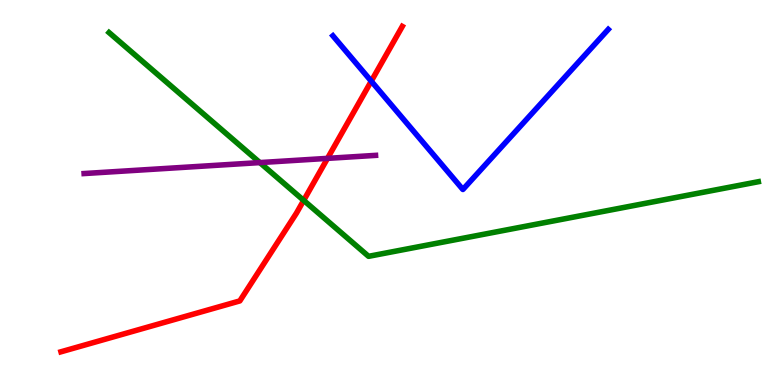[{'lines': ['blue', 'red'], 'intersections': [{'x': 4.79, 'y': 7.89}]}, {'lines': ['green', 'red'], 'intersections': [{'x': 3.92, 'y': 4.8}]}, {'lines': ['purple', 'red'], 'intersections': [{'x': 4.23, 'y': 5.89}]}, {'lines': ['blue', 'green'], 'intersections': []}, {'lines': ['blue', 'purple'], 'intersections': []}, {'lines': ['green', 'purple'], 'intersections': [{'x': 3.35, 'y': 5.78}]}]